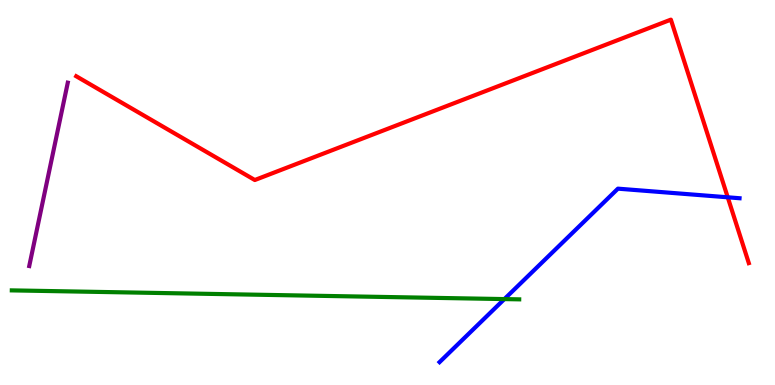[{'lines': ['blue', 'red'], 'intersections': [{'x': 9.39, 'y': 4.88}]}, {'lines': ['green', 'red'], 'intersections': []}, {'lines': ['purple', 'red'], 'intersections': []}, {'lines': ['blue', 'green'], 'intersections': [{'x': 6.51, 'y': 2.23}]}, {'lines': ['blue', 'purple'], 'intersections': []}, {'lines': ['green', 'purple'], 'intersections': []}]